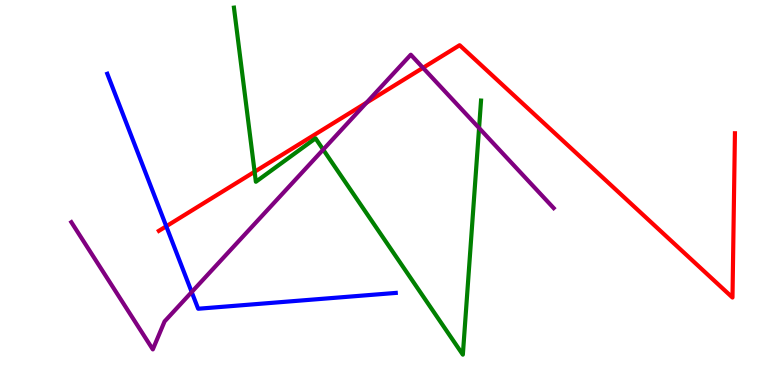[{'lines': ['blue', 'red'], 'intersections': [{'x': 2.15, 'y': 4.12}]}, {'lines': ['green', 'red'], 'intersections': [{'x': 3.29, 'y': 5.54}]}, {'lines': ['purple', 'red'], 'intersections': [{'x': 4.73, 'y': 7.33}, {'x': 5.46, 'y': 8.24}]}, {'lines': ['blue', 'green'], 'intersections': []}, {'lines': ['blue', 'purple'], 'intersections': [{'x': 2.47, 'y': 2.41}]}, {'lines': ['green', 'purple'], 'intersections': [{'x': 4.17, 'y': 6.11}, {'x': 6.18, 'y': 6.67}]}]